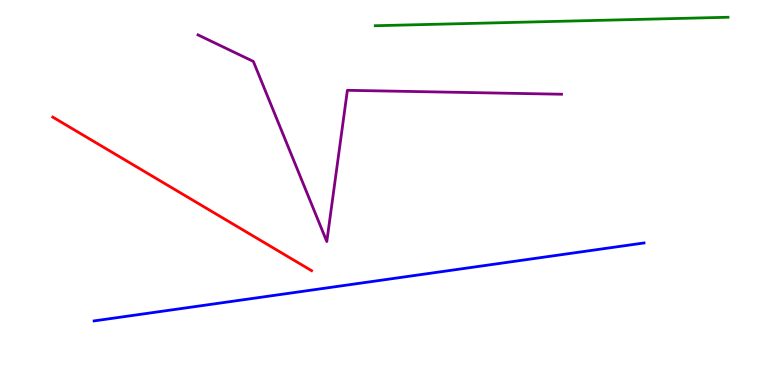[{'lines': ['blue', 'red'], 'intersections': []}, {'lines': ['green', 'red'], 'intersections': []}, {'lines': ['purple', 'red'], 'intersections': []}, {'lines': ['blue', 'green'], 'intersections': []}, {'lines': ['blue', 'purple'], 'intersections': []}, {'lines': ['green', 'purple'], 'intersections': []}]